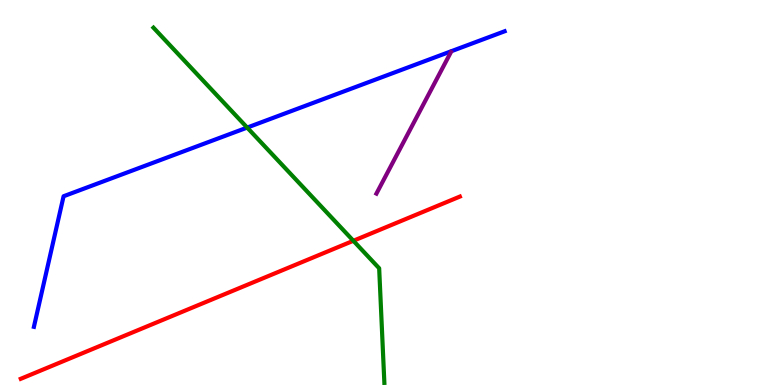[{'lines': ['blue', 'red'], 'intersections': []}, {'lines': ['green', 'red'], 'intersections': [{'x': 4.56, 'y': 3.75}]}, {'lines': ['purple', 'red'], 'intersections': []}, {'lines': ['blue', 'green'], 'intersections': [{'x': 3.19, 'y': 6.69}]}, {'lines': ['blue', 'purple'], 'intersections': []}, {'lines': ['green', 'purple'], 'intersections': []}]